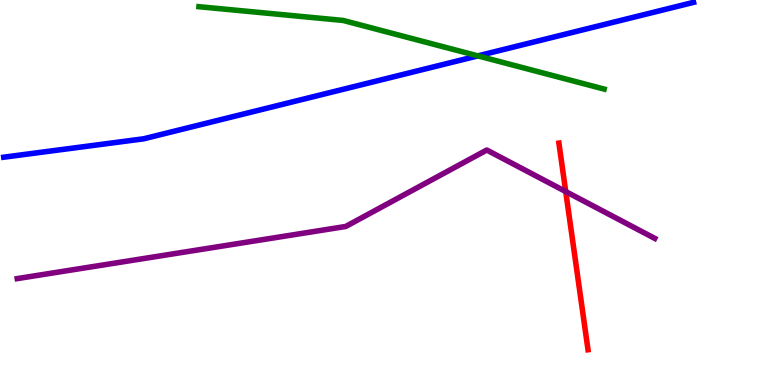[{'lines': ['blue', 'red'], 'intersections': []}, {'lines': ['green', 'red'], 'intersections': []}, {'lines': ['purple', 'red'], 'intersections': [{'x': 7.3, 'y': 5.02}]}, {'lines': ['blue', 'green'], 'intersections': [{'x': 6.17, 'y': 8.55}]}, {'lines': ['blue', 'purple'], 'intersections': []}, {'lines': ['green', 'purple'], 'intersections': []}]